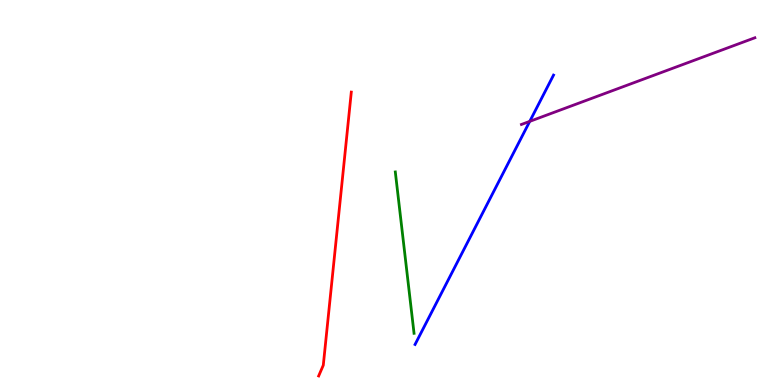[{'lines': ['blue', 'red'], 'intersections': []}, {'lines': ['green', 'red'], 'intersections': []}, {'lines': ['purple', 'red'], 'intersections': []}, {'lines': ['blue', 'green'], 'intersections': []}, {'lines': ['blue', 'purple'], 'intersections': [{'x': 6.84, 'y': 6.85}]}, {'lines': ['green', 'purple'], 'intersections': []}]